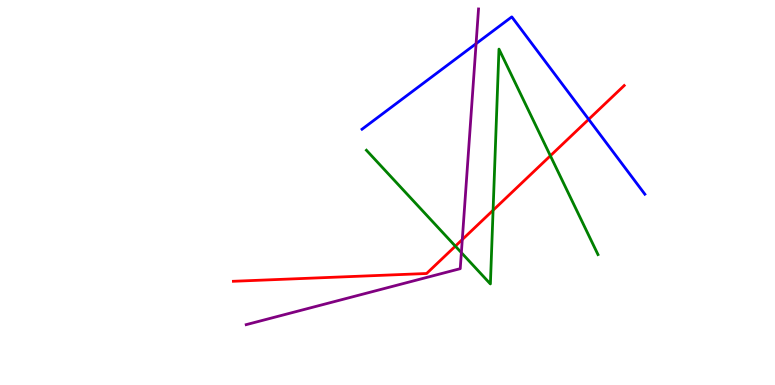[{'lines': ['blue', 'red'], 'intersections': [{'x': 7.6, 'y': 6.9}]}, {'lines': ['green', 'red'], 'intersections': [{'x': 5.88, 'y': 3.61}, {'x': 6.36, 'y': 4.54}, {'x': 7.1, 'y': 5.95}]}, {'lines': ['purple', 'red'], 'intersections': [{'x': 5.97, 'y': 3.78}]}, {'lines': ['blue', 'green'], 'intersections': []}, {'lines': ['blue', 'purple'], 'intersections': [{'x': 6.14, 'y': 8.87}]}, {'lines': ['green', 'purple'], 'intersections': [{'x': 5.95, 'y': 3.44}]}]